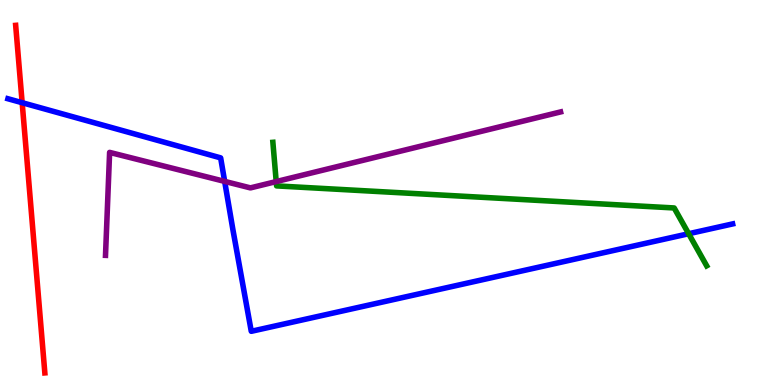[{'lines': ['blue', 'red'], 'intersections': [{'x': 0.286, 'y': 7.33}]}, {'lines': ['green', 'red'], 'intersections': []}, {'lines': ['purple', 'red'], 'intersections': []}, {'lines': ['blue', 'green'], 'intersections': [{'x': 8.89, 'y': 3.93}]}, {'lines': ['blue', 'purple'], 'intersections': [{'x': 2.9, 'y': 5.29}]}, {'lines': ['green', 'purple'], 'intersections': [{'x': 3.56, 'y': 5.28}]}]